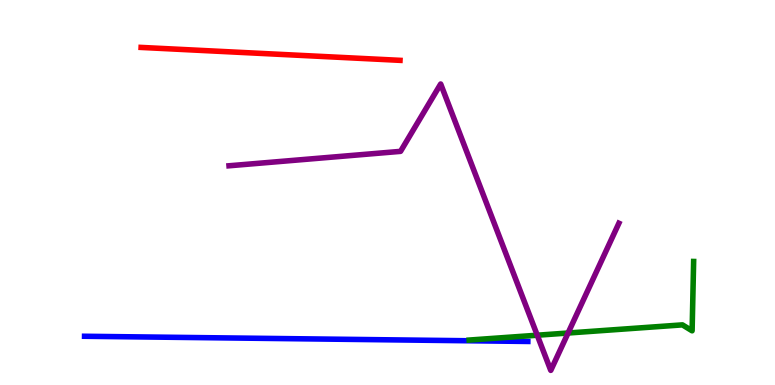[{'lines': ['blue', 'red'], 'intersections': []}, {'lines': ['green', 'red'], 'intersections': []}, {'lines': ['purple', 'red'], 'intersections': []}, {'lines': ['blue', 'green'], 'intersections': []}, {'lines': ['blue', 'purple'], 'intersections': []}, {'lines': ['green', 'purple'], 'intersections': [{'x': 6.93, 'y': 1.29}, {'x': 7.33, 'y': 1.35}]}]